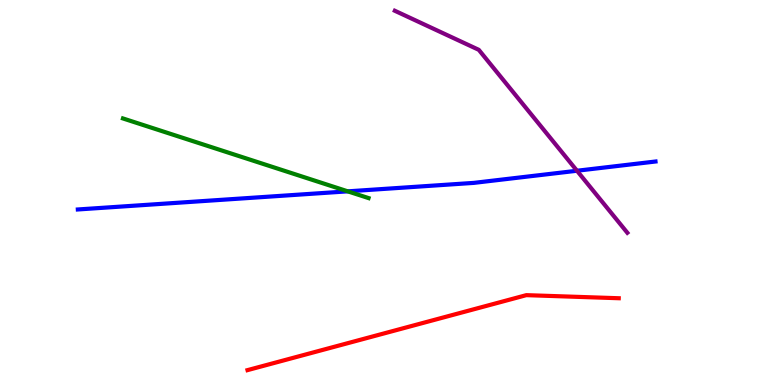[{'lines': ['blue', 'red'], 'intersections': []}, {'lines': ['green', 'red'], 'intersections': []}, {'lines': ['purple', 'red'], 'intersections': []}, {'lines': ['blue', 'green'], 'intersections': [{'x': 4.49, 'y': 5.03}]}, {'lines': ['blue', 'purple'], 'intersections': [{'x': 7.44, 'y': 5.56}]}, {'lines': ['green', 'purple'], 'intersections': []}]